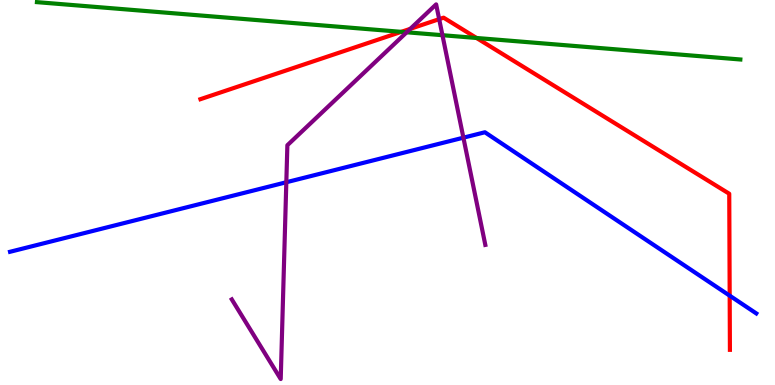[{'lines': ['blue', 'red'], 'intersections': [{'x': 9.42, 'y': 2.32}]}, {'lines': ['green', 'red'], 'intersections': [{'x': 5.18, 'y': 9.17}, {'x': 6.15, 'y': 9.01}]}, {'lines': ['purple', 'red'], 'intersections': [{'x': 5.29, 'y': 9.25}, {'x': 5.67, 'y': 9.5}]}, {'lines': ['blue', 'green'], 'intersections': []}, {'lines': ['blue', 'purple'], 'intersections': [{'x': 3.69, 'y': 5.27}, {'x': 5.98, 'y': 6.42}]}, {'lines': ['green', 'purple'], 'intersections': [{'x': 5.25, 'y': 9.16}, {'x': 5.71, 'y': 9.09}]}]